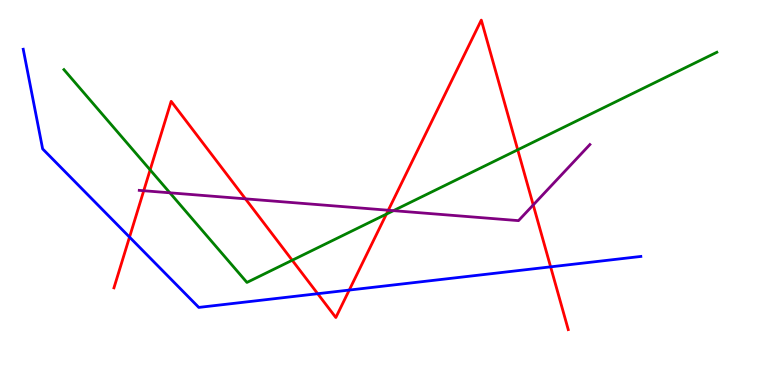[{'lines': ['blue', 'red'], 'intersections': [{'x': 1.67, 'y': 3.84}, {'x': 4.1, 'y': 2.37}, {'x': 4.51, 'y': 2.47}, {'x': 7.1, 'y': 3.07}]}, {'lines': ['green', 'red'], 'intersections': [{'x': 1.94, 'y': 5.59}, {'x': 3.77, 'y': 3.24}, {'x': 4.99, 'y': 4.44}, {'x': 6.68, 'y': 6.11}]}, {'lines': ['purple', 'red'], 'intersections': [{'x': 1.85, 'y': 5.05}, {'x': 3.17, 'y': 4.84}, {'x': 5.01, 'y': 4.54}, {'x': 6.88, 'y': 4.68}]}, {'lines': ['blue', 'green'], 'intersections': []}, {'lines': ['blue', 'purple'], 'intersections': []}, {'lines': ['green', 'purple'], 'intersections': [{'x': 2.19, 'y': 4.99}, {'x': 5.08, 'y': 4.53}]}]